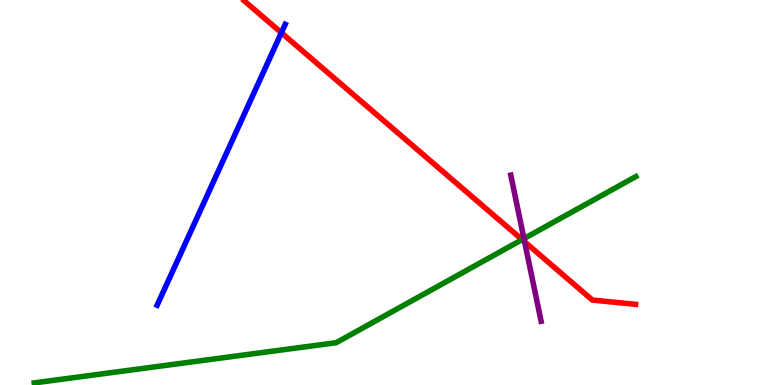[{'lines': ['blue', 'red'], 'intersections': [{'x': 3.63, 'y': 9.15}]}, {'lines': ['green', 'red'], 'intersections': [{'x': 6.74, 'y': 3.78}]}, {'lines': ['purple', 'red'], 'intersections': [{'x': 6.77, 'y': 3.72}]}, {'lines': ['blue', 'green'], 'intersections': []}, {'lines': ['blue', 'purple'], 'intersections': []}, {'lines': ['green', 'purple'], 'intersections': [{'x': 6.76, 'y': 3.8}]}]